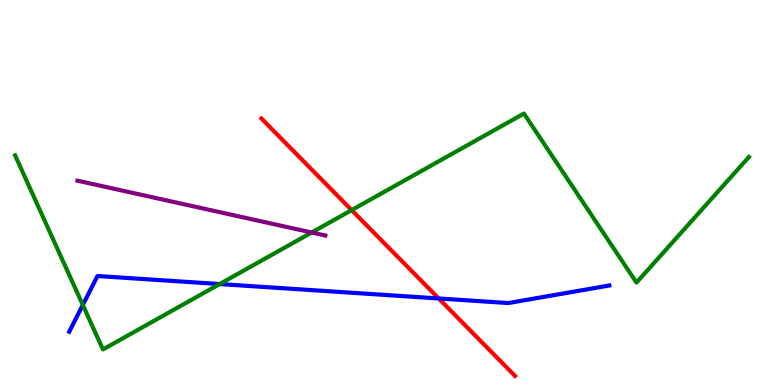[{'lines': ['blue', 'red'], 'intersections': [{'x': 5.66, 'y': 2.25}]}, {'lines': ['green', 'red'], 'intersections': [{'x': 4.54, 'y': 4.54}]}, {'lines': ['purple', 'red'], 'intersections': []}, {'lines': ['blue', 'green'], 'intersections': [{'x': 1.07, 'y': 2.08}, {'x': 2.83, 'y': 2.62}]}, {'lines': ['blue', 'purple'], 'intersections': []}, {'lines': ['green', 'purple'], 'intersections': [{'x': 4.02, 'y': 3.96}]}]